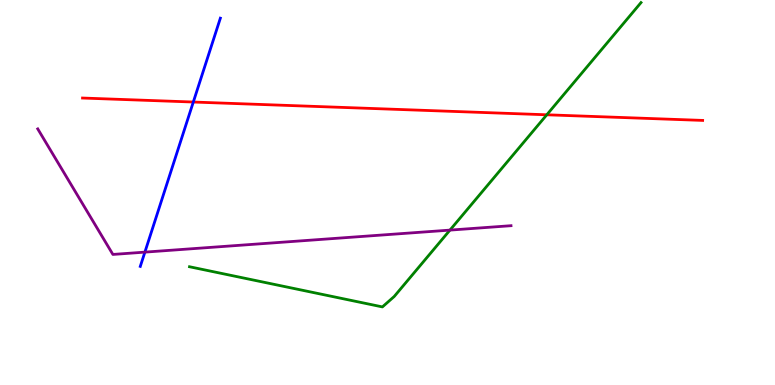[{'lines': ['blue', 'red'], 'intersections': [{'x': 2.49, 'y': 7.35}]}, {'lines': ['green', 'red'], 'intersections': [{'x': 7.06, 'y': 7.02}]}, {'lines': ['purple', 'red'], 'intersections': []}, {'lines': ['blue', 'green'], 'intersections': []}, {'lines': ['blue', 'purple'], 'intersections': [{'x': 1.87, 'y': 3.45}]}, {'lines': ['green', 'purple'], 'intersections': [{'x': 5.81, 'y': 4.02}]}]